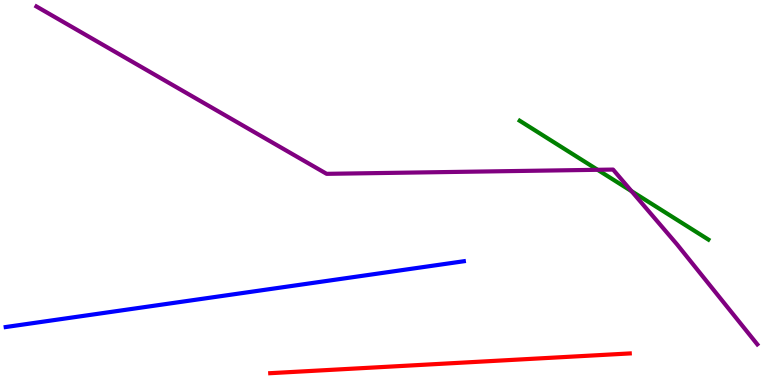[{'lines': ['blue', 'red'], 'intersections': []}, {'lines': ['green', 'red'], 'intersections': []}, {'lines': ['purple', 'red'], 'intersections': []}, {'lines': ['blue', 'green'], 'intersections': []}, {'lines': ['blue', 'purple'], 'intersections': []}, {'lines': ['green', 'purple'], 'intersections': [{'x': 7.71, 'y': 5.59}, {'x': 8.15, 'y': 5.03}]}]